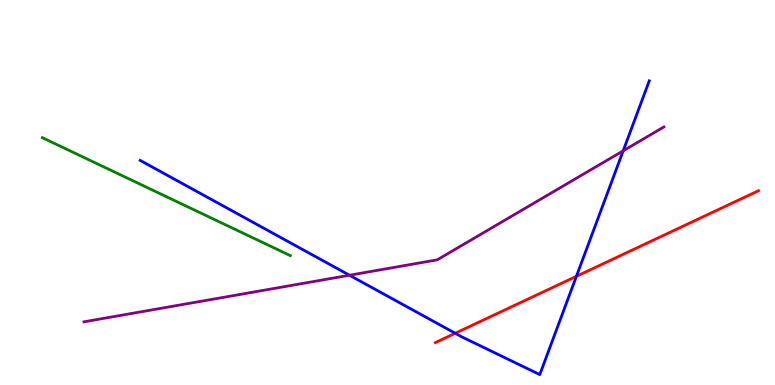[{'lines': ['blue', 'red'], 'intersections': [{'x': 5.87, 'y': 1.34}, {'x': 7.44, 'y': 2.82}]}, {'lines': ['green', 'red'], 'intersections': []}, {'lines': ['purple', 'red'], 'intersections': []}, {'lines': ['blue', 'green'], 'intersections': []}, {'lines': ['blue', 'purple'], 'intersections': [{'x': 4.51, 'y': 2.85}, {'x': 8.04, 'y': 6.08}]}, {'lines': ['green', 'purple'], 'intersections': []}]